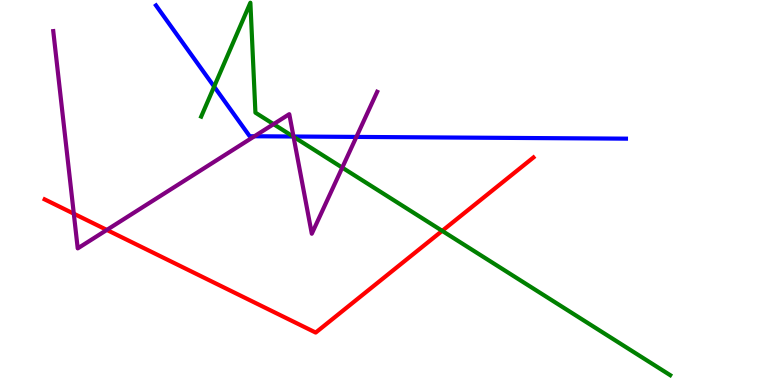[{'lines': ['blue', 'red'], 'intersections': []}, {'lines': ['green', 'red'], 'intersections': [{'x': 5.71, 'y': 4.0}]}, {'lines': ['purple', 'red'], 'intersections': [{'x': 0.952, 'y': 4.45}, {'x': 1.38, 'y': 4.03}]}, {'lines': ['blue', 'green'], 'intersections': [{'x': 2.76, 'y': 7.75}, {'x': 3.78, 'y': 6.45}]}, {'lines': ['blue', 'purple'], 'intersections': [{'x': 3.28, 'y': 6.46}, {'x': 3.79, 'y': 6.45}, {'x': 4.6, 'y': 6.44}]}, {'lines': ['green', 'purple'], 'intersections': [{'x': 3.53, 'y': 6.78}, {'x': 3.79, 'y': 6.45}, {'x': 4.42, 'y': 5.65}]}]